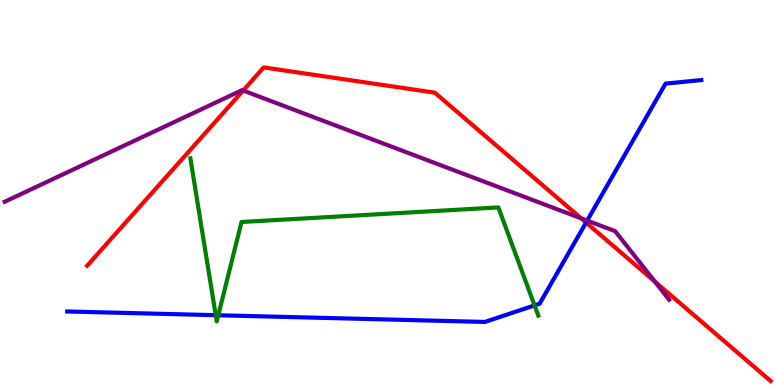[{'lines': ['blue', 'red'], 'intersections': [{'x': 7.56, 'y': 4.22}]}, {'lines': ['green', 'red'], 'intersections': []}, {'lines': ['purple', 'red'], 'intersections': [{'x': 3.14, 'y': 7.65}, {'x': 7.5, 'y': 4.33}, {'x': 8.45, 'y': 2.69}]}, {'lines': ['blue', 'green'], 'intersections': [{'x': 2.78, 'y': 1.81}, {'x': 2.82, 'y': 1.81}, {'x': 6.9, 'y': 2.07}]}, {'lines': ['blue', 'purple'], 'intersections': [{'x': 7.58, 'y': 4.27}]}, {'lines': ['green', 'purple'], 'intersections': []}]